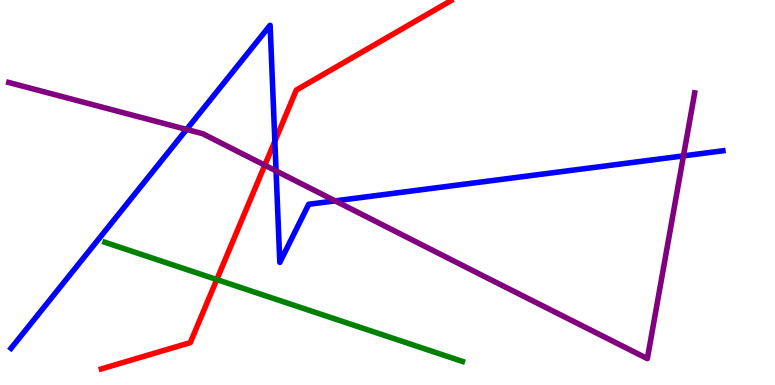[{'lines': ['blue', 'red'], 'intersections': [{'x': 3.55, 'y': 6.33}]}, {'lines': ['green', 'red'], 'intersections': [{'x': 2.8, 'y': 2.74}]}, {'lines': ['purple', 'red'], 'intersections': [{'x': 3.42, 'y': 5.71}]}, {'lines': ['blue', 'green'], 'intersections': []}, {'lines': ['blue', 'purple'], 'intersections': [{'x': 2.41, 'y': 6.64}, {'x': 3.56, 'y': 5.56}, {'x': 4.32, 'y': 4.78}, {'x': 8.82, 'y': 5.95}]}, {'lines': ['green', 'purple'], 'intersections': []}]